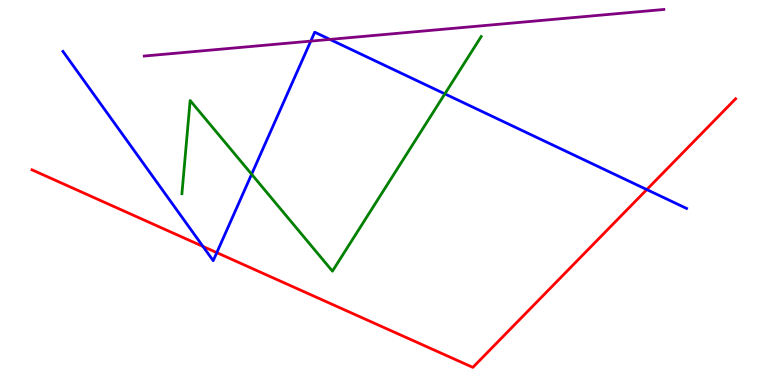[{'lines': ['blue', 'red'], 'intersections': [{'x': 2.62, 'y': 3.6}, {'x': 2.8, 'y': 3.44}, {'x': 8.35, 'y': 5.08}]}, {'lines': ['green', 'red'], 'intersections': []}, {'lines': ['purple', 'red'], 'intersections': []}, {'lines': ['blue', 'green'], 'intersections': [{'x': 3.25, 'y': 5.47}, {'x': 5.74, 'y': 7.56}]}, {'lines': ['blue', 'purple'], 'intersections': [{'x': 4.01, 'y': 8.93}, {'x': 4.26, 'y': 8.98}]}, {'lines': ['green', 'purple'], 'intersections': []}]